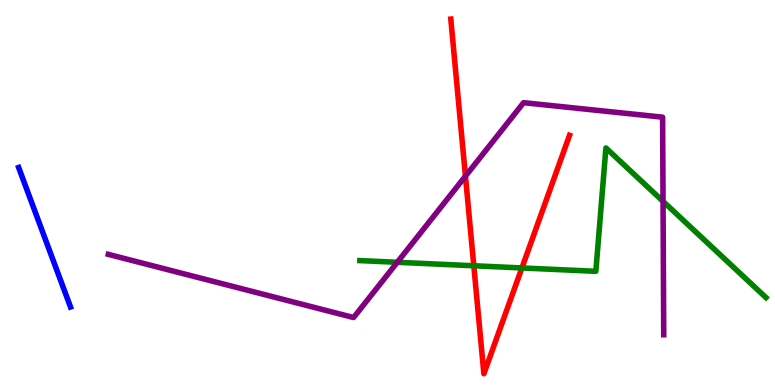[{'lines': ['blue', 'red'], 'intersections': []}, {'lines': ['green', 'red'], 'intersections': [{'x': 6.11, 'y': 3.1}, {'x': 6.73, 'y': 3.04}]}, {'lines': ['purple', 'red'], 'intersections': [{'x': 6.01, 'y': 5.42}]}, {'lines': ['blue', 'green'], 'intersections': []}, {'lines': ['blue', 'purple'], 'intersections': []}, {'lines': ['green', 'purple'], 'intersections': [{'x': 5.13, 'y': 3.19}, {'x': 8.56, 'y': 4.77}]}]